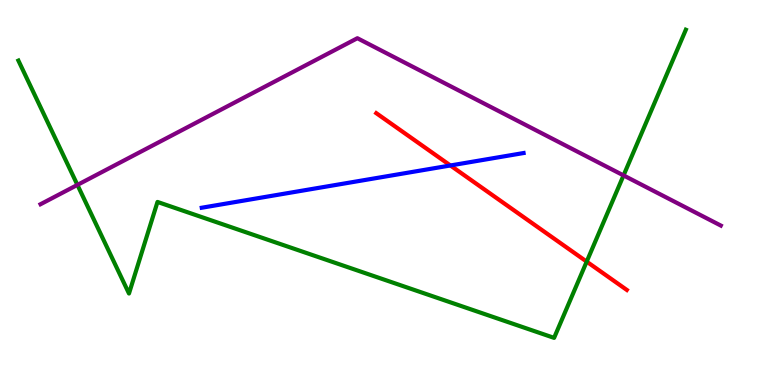[{'lines': ['blue', 'red'], 'intersections': [{'x': 5.81, 'y': 5.7}]}, {'lines': ['green', 'red'], 'intersections': [{'x': 7.57, 'y': 3.2}]}, {'lines': ['purple', 'red'], 'intersections': []}, {'lines': ['blue', 'green'], 'intersections': []}, {'lines': ['blue', 'purple'], 'intersections': []}, {'lines': ['green', 'purple'], 'intersections': [{'x': 0.999, 'y': 5.2}, {'x': 8.05, 'y': 5.44}]}]